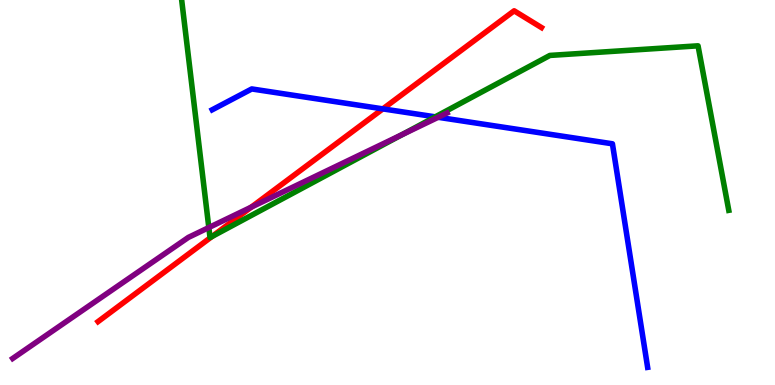[{'lines': ['blue', 'red'], 'intersections': [{'x': 4.94, 'y': 7.17}]}, {'lines': ['green', 'red'], 'intersections': [{'x': 2.73, 'y': 3.86}]}, {'lines': ['purple', 'red'], 'intersections': [{'x': 3.24, 'y': 4.62}]}, {'lines': ['blue', 'green'], 'intersections': [{'x': 5.62, 'y': 6.96}]}, {'lines': ['blue', 'purple'], 'intersections': [{'x': 5.65, 'y': 6.95}]}, {'lines': ['green', 'purple'], 'intersections': [{'x': 2.69, 'y': 4.09}, {'x': 5.19, 'y': 6.5}]}]